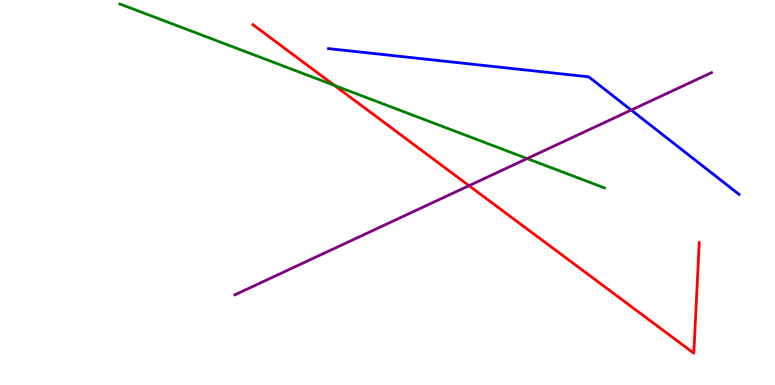[{'lines': ['blue', 'red'], 'intersections': []}, {'lines': ['green', 'red'], 'intersections': [{'x': 4.32, 'y': 7.78}]}, {'lines': ['purple', 'red'], 'intersections': [{'x': 6.05, 'y': 5.18}]}, {'lines': ['blue', 'green'], 'intersections': []}, {'lines': ['blue', 'purple'], 'intersections': [{'x': 8.14, 'y': 7.14}]}, {'lines': ['green', 'purple'], 'intersections': [{'x': 6.8, 'y': 5.88}]}]